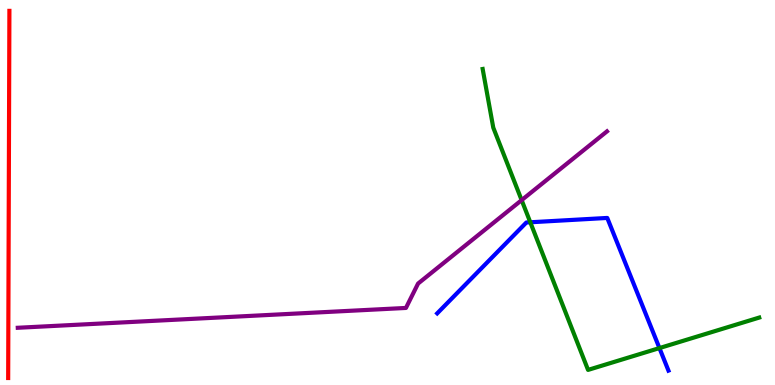[{'lines': ['blue', 'red'], 'intersections': []}, {'lines': ['green', 'red'], 'intersections': []}, {'lines': ['purple', 'red'], 'intersections': []}, {'lines': ['blue', 'green'], 'intersections': [{'x': 6.84, 'y': 4.23}, {'x': 8.51, 'y': 0.959}]}, {'lines': ['blue', 'purple'], 'intersections': []}, {'lines': ['green', 'purple'], 'intersections': [{'x': 6.73, 'y': 4.8}]}]